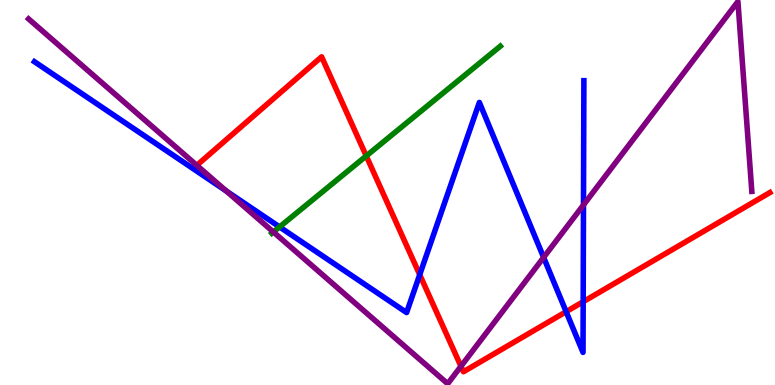[{'lines': ['blue', 'red'], 'intersections': [{'x': 5.42, 'y': 2.87}, {'x': 7.3, 'y': 1.9}, {'x': 7.52, 'y': 2.16}]}, {'lines': ['green', 'red'], 'intersections': [{'x': 4.73, 'y': 5.95}]}, {'lines': ['purple', 'red'], 'intersections': [{'x': 2.54, 'y': 5.71}, {'x': 5.95, 'y': 0.486}]}, {'lines': ['blue', 'green'], 'intersections': [{'x': 3.61, 'y': 4.11}]}, {'lines': ['blue', 'purple'], 'intersections': [{'x': 2.92, 'y': 5.04}, {'x': 7.01, 'y': 3.31}, {'x': 7.53, 'y': 4.68}]}, {'lines': ['green', 'purple'], 'intersections': [{'x': 3.53, 'y': 3.97}]}]